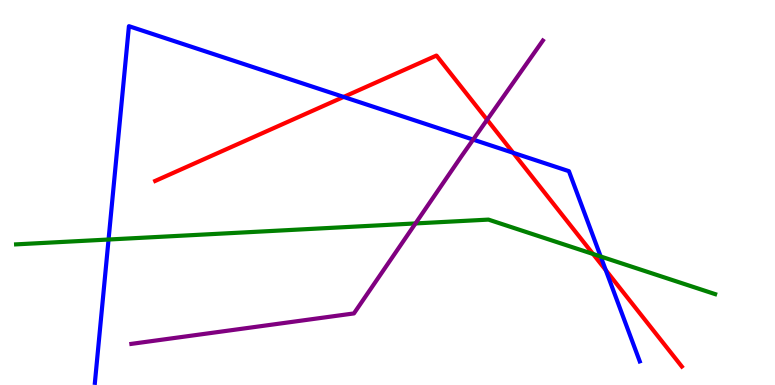[{'lines': ['blue', 'red'], 'intersections': [{'x': 4.43, 'y': 7.48}, {'x': 6.62, 'y': 6.03}, {'x': 7.82, 'y': 2.98}]}, {'lines': ['green', 'red'], 'intersections': [{'x': 7.65, 'y': 3.4}]}, {'lines': ['purple', 'red'], 'intersections': [{'x': 6.29, 'y': 6.89}]}, {'lines': ['blue', 'green'], 'intersections': [{'x': 1.4, 'y': 3.78}, {'x': 7.75, 'y': 3.34}]}, {'lines': ['blue', 'purple'], 'intersections': [{'x': 6.11, 'y': 6.37}]}, {'lines': ['green', 'purple'], 'intersections': [{'x': 5.36, 'y': 4.2}]}]